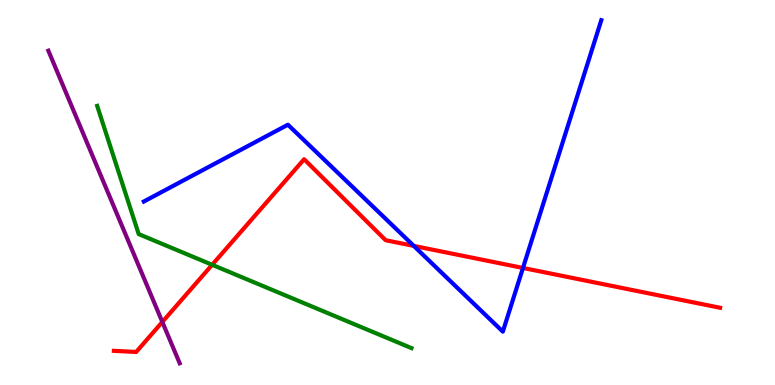[{'lines': ['blue', 'red'], 'intersections': [{'x': 5.34, 'y': 3.61}, {'x': 6.75, 'y': 3.04}]}, {'lines': ['green', 'red'], 'intersections': [{'x': 2.74, 'y': 3.12}]}, {'lines': ['purple', 'red'], 'intersections': [{'x': 2.09, 'y': 1.64}]}, {'lines': ['blue', 'green'], 'intersections': []}, {'lines': ['blue', 'purple'], 'intersections': []}, {'lines': ['green', 'purple'], 'intersections': []}]